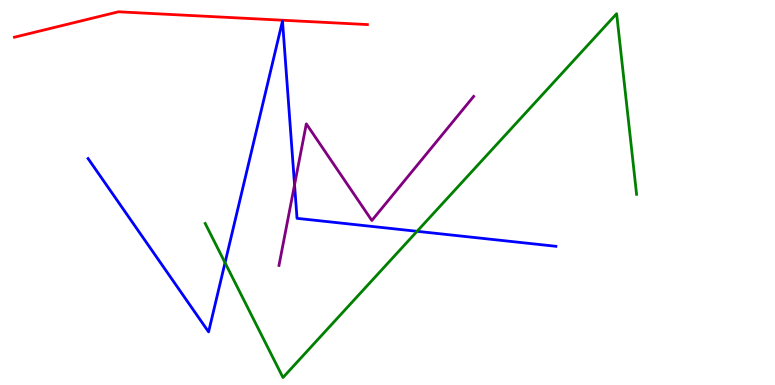[{'lines': ['blue', 'red'], 'intersections': []}, {'lines': ['green', 'red'], 'intersections': []}, {'lines': ['purple', 'red'], 'intersections': []}, {'lines': ['blue', 'green'], 'intersections': [{'x': 2.9, 'y': 3.18}, {'x': 5.38, 'y': 3.99}]}, {'lines': ['blue', 'purple'], 'intersections': [{'x': 3.8, 'y': 5.2}]}, {'lines': ['green', 'purple'], 'intersections': []}]